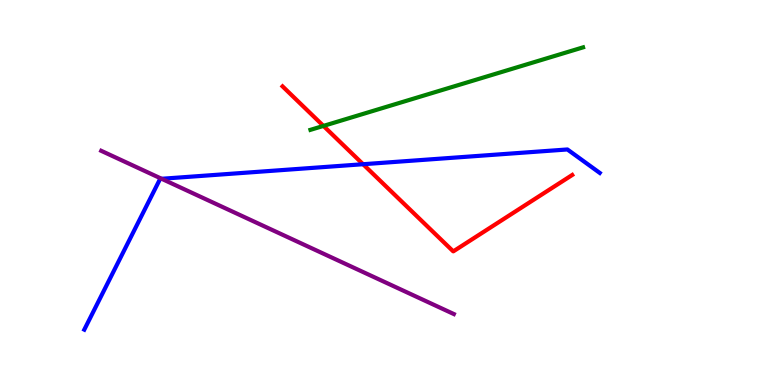[{'lines': ['blue', 'red'], 'intersections': [{'x': 4.68, 'y': 5.73}]}, {'lines': ['green', 'red'], 'intersections': [{'x': 4.17, 'y': 6.73}]}, {'lines': ['purple', 'red'], 'intersections': []}, {'lines': ['blue', 'green'], 'intersections': []}, {'lines': ['blue', 'purple'], 'intersections': [{'x': 2.09, 'y': 5.36}]}, {'lines': ['green', 'purple'], 'intersections': []}]